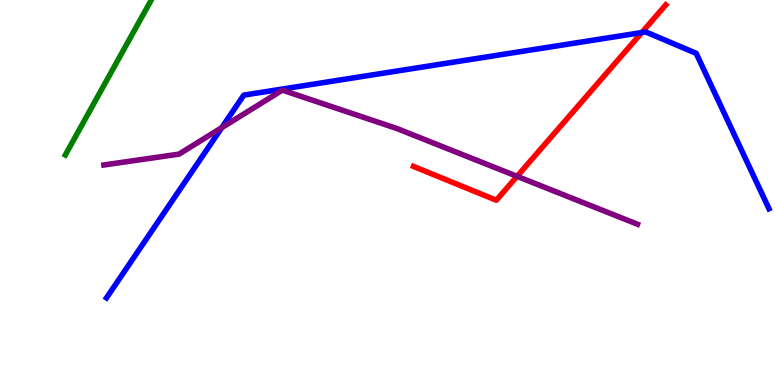[{'lines': ['blue', 'red'], 'intersections': [{'x': 8.28, 'y': 9.15}]}, {'lines': ['green', 'red'], 'intersections': []}, {'lines': ['purple', 'red'], 'intersections': [{'x': 6.67, 'y': 5.42}]}, {'lines': ['blue', 'green'], 'intersections': []}, {'lines': ['blue', 'purple'], 'intersections': [{'x': 2.86, 'y': 6.68}]}, {'lines': ['green', 'purple'], 'intersections': []}]